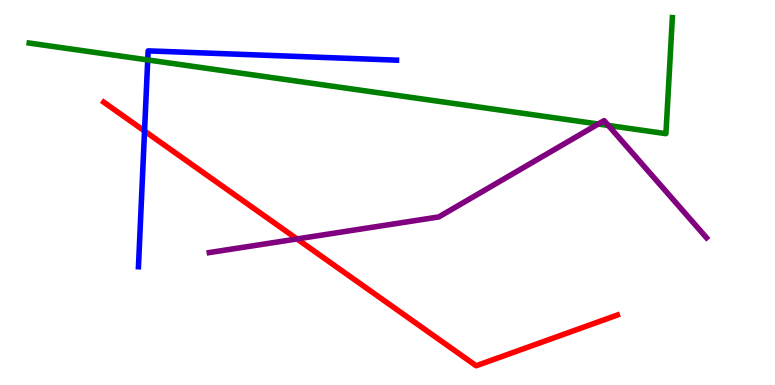[{'lines': ['blue', 'red'], 'intersections': [{'x': 1.86, 'y': 6.6}]}, {'lines': ['green', 'red'], 'intersections': []}, {'lines': ['purple', 'red'], 'intersections': [{'x': 3.83, 'y': 3.79}]}, {'lines': ['blue', 'green'], 'intersections': [{'x': 1.91, 'y': 8.44}]}, {'lines': ['blue', 'purple'], 'intersections': []}, {'lines': ['green', 'purple'], 'intersections': [{'x': 7.72, 'y': 6.78}, {'x': 7.85, 'y': 6.74}]}]